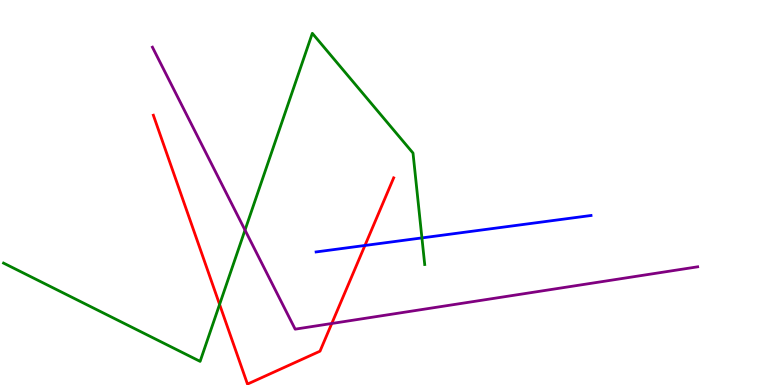[{'lines': ['blue', 'red'], 'intersections': [{'x': 4.71, 'y': 3.62}]}, {'lines': ['green', 'red'], 'intersections': [{'x': 2.83, 'y': 2.09}]}, {'lines': ['purple', 'red'], 'intersections': [{'x': 4.28, 'y': 1.6}]}, {'lines': ['blue', 'green'], 'intersections': [{'x': 5.44, 'y': 3.82}]}, {'lines': ['blue', 'purple'], 'intersections': []}, {'lines': ['green', 'purple'], 'intersections': [{'x': 3.16, 'y': 4.02}]}]